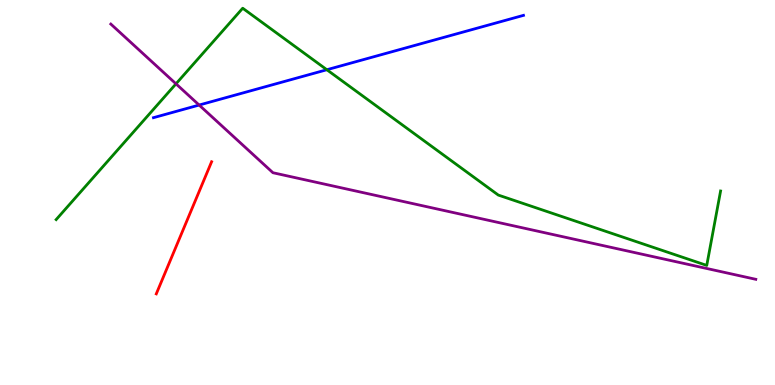[{'lines': ['blue', 'red'], 'intersections': []}, {'lines': ['green', 'red'], 'intersections': []}, {'lines': ['purple', 'red'], 'intersections': []}, {'lines': ['blue', 'green'], 'intersections': [{'x': 4.22, 'y': 8.19}]}, {'lines': ['blue', 'purple'], 'intersections': [{'x': 2.57, 'y': 7.27}]}, {'lines': ['green', 'purple'], 'intersections': [{'x': 2.27, 'y': 7.82}]}]